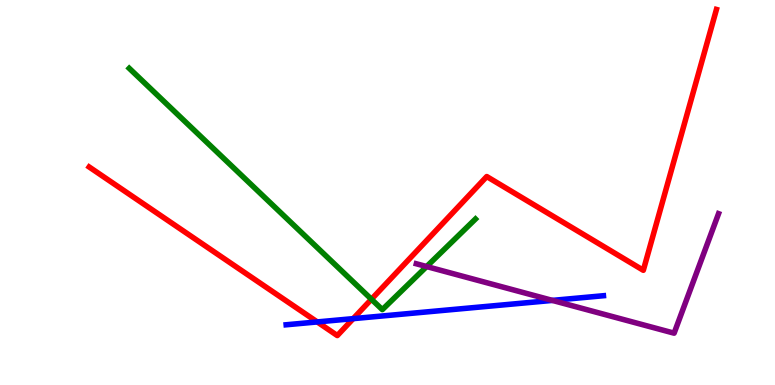[{'lines': ['blue', 'red'], 'intersections': [{'x': 4.09, 'y': 1.64}, {'x': 4.56, 'y': 1.72}]}, {'lines': ['green', 'red'], 'intersections': [{'x': 4.79, 'y': 2.23}]}, {'lines': ['purple', 'red'], 'intersections': []}, {'lines': ['blue', 'green'], 'intersections': []}, {'lines': ['blue', 'purple'], 'intersections': [{'x': 7.13, 'y': 2.2}]}, {'lines': ['green', 'purple'], 'intersections': [{'x': 5.5, 'y': 3.08}]}]